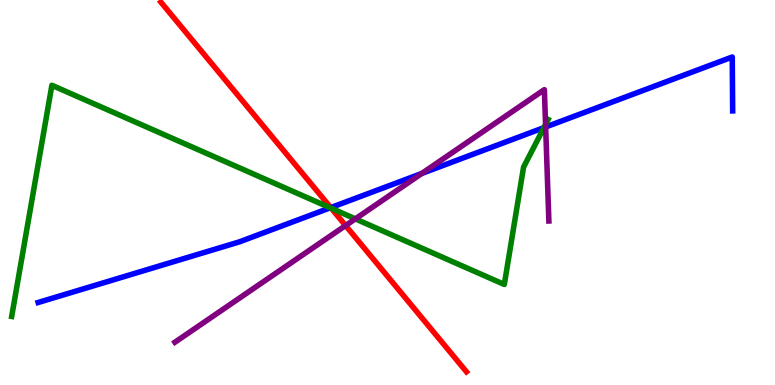[{'lines': ['blue', 'red'], 'intersections': [{'x': 4.27, 'y': 4.61}]}, {'lines': ['green', 'red'], 'intersections': [{'x': 4.28, 'y': 4.59}]}, {'lines': ['purple', 'red'], 'intersections': [{'x': 4.46, 'y': 4.14}]}, {'lines': ['blue', 'green'], 'intersections': [{'x': 4.26, 'y': 4.6}, {'x': 7.02, 'y': 6.68}]}, {'lines': ['blue', 'purple'], 'intersections': [{'x': 5.44, 'y': 5.49}, {'x': 7.04, 'y': 6.7}]}, {'lines': ['green', 'purple'], 'intersections': [{'x': 4.59, 'y': 4.31}, {'x': 7.04, 'y': 6.77}]}]